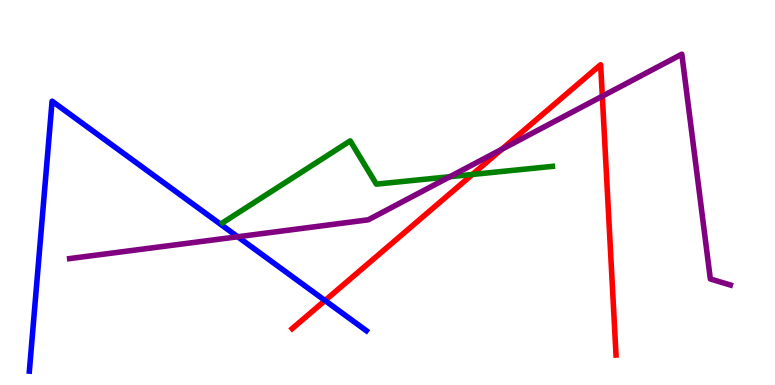[{'lines': ['blue', 'red'], 'intersections': [{'x': 4.19, 'y': 2.19}]}, {'lines': ['green', 'red'], 'intersections': [{'x': 6.1, 'y': 5.47}]}, {'lines': ['purple', 'red'], 'intersections': [{'x': 6.47, 'y': 6.12}, {'x': 7.77, 'y': 7.5}]}, {'lines': ['blue', 'green'], 'intersections': []}, {'lines': ['blue', 'purple'], 'intersections': [{'x': 3.07, 'y': 3.85}]}, {'lines': ['green', 'purple'], 'intersections': [{'x': 5.8, 'y': 5.41}]}]